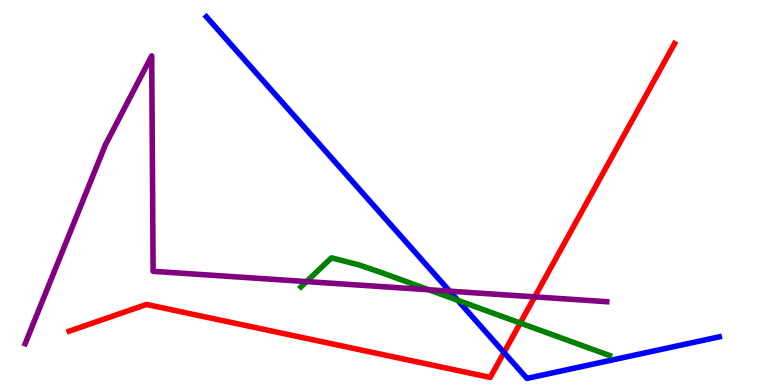[{'lines': ['blue', 'red'], 'intersections': [{'x': 6.5, 'y': 0.845}]}, {'lines': ['green', 'red'], 'intersections': [{'x': 6.71, 'y': 1.61}]}, {'lines': ['purple', 'red'], 'intersections': [{'x': 6.9, 'y': 2.29}]}, {'lines': ['blue', 'green'], 'intersections': [{'x': 5.91, 'y': 2.2}]}, {'lines': ['blue', 'purple'], 'intersections': [{'x': 5.8, 'y': 2.44}]}, {'lines': ['green', 'purple'], 'intersections': [{'x': 3.96, 'y': 2.69}, {'x': 5.53, 'y': 2.47}]}]